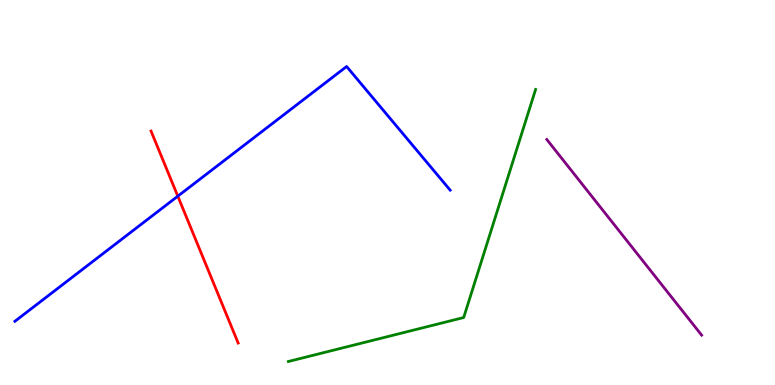[{'lines': ['blue', 'red'], 'intersections': [{'x': 2.29, 'y': 4.9}]}, {'lines': ['green', 'red'], 'intersections': []}, {'lines': ['purple', 'red'], 'intersections': []}, {'lines': ['blue', 'green'], 'intersections': []}, {'lines': ['blue', 'purple'], 'intersections': []}, {'lines': ['green', 'purple'], 'intersections': []}]